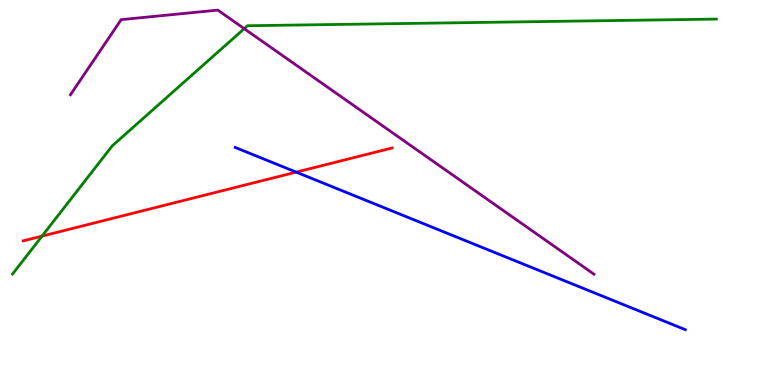[{'lines': ['blue', 'red'], 'intersections': [{'x': 3.82, 'y': 5.53}]}, {'lines': ['green', 'red'], 'intersections': [{'x': 0.542, 'y': 3.87}]}, {'lines': ['purple', 'red'], 'intersections': []}, {'lines': ['blue', 'green'], 'intersections': []}, {'lines': ['blue', 'purple'], 'intersections': []}, {'lines': ['green', 'purple'], 'intersections': [{'x': 3.15, 'y': 9.26}]}]